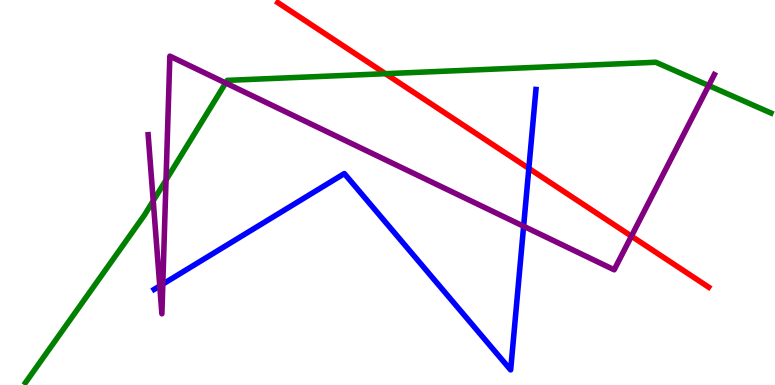[{'lines': ['blue', 'red'], 'intersections': [{'x': 6.82, 'y': 5.63}]}, {'lines': ['green', 'red'], 'intersections': [{'x': 4.97, 'y': 8.09}]}, {'lines': ['purple', 'red'], 'intersections': [{'x': 8.15, 'y': 3.87}]}, {'lines': ['blue', 'green'], 'intersections': []}, {'lines': ['blue', 'purple'], 'intersections': [{'x': 2.06, 'y': 2.57}, {'x': 2.1, 'y': 2.62}, {'x': 6.76, 'y': 4.12}]}, {'lines': ['green', 'purple'], 'intersections': [{'x': 1.98, 'y': 4.78}, {'x': 2.14, 'y': 5.32}, {'x': 2.91, 'y': 7.84}, {'x': 9.14, 'y': 7.78}]}]